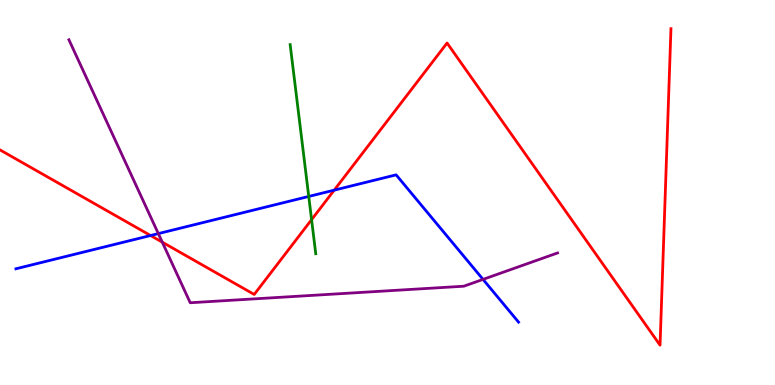[{'lines': ['blue', 'red'], 'intersections': [{'x': 1.94, 'y': 3.88}, {'x': 4.31, 'y': 5.06}]}, {'lines': ['green', 'red'], 'intersections': [{'x': 4.02, 'y': 4.29}]}, {'lines': ['purple', 'red'], 'intersections': [{'x': 2.09, 'y': 3.71}]}, {'lines': ['blue', 'green'], 'intersections': [{'x': 3.98, 'y': 4.9}]}, {'lines': ['blue', 'purple'], 'intersections': [{'x': 2.04, 'y': 3.93}, {'x': 6.23, 'y': 2.74}]}, {'lines': ['green', 'purple'], 'intersections': []}]